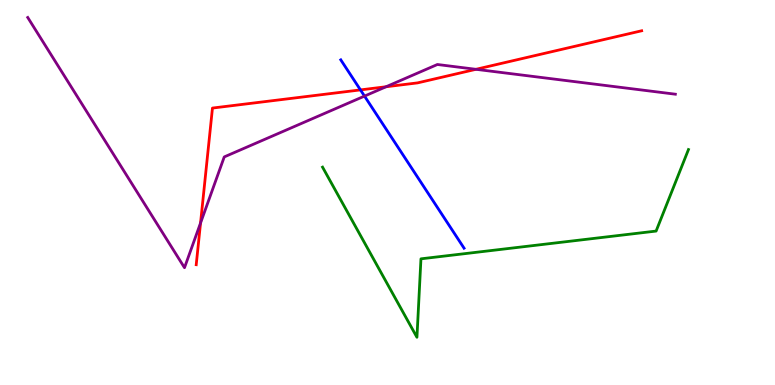[{'lines': ['blue', 'red'], 'intersections': [{'x': 4.65, 'y': 7.67}]}, {'lines': ['green', 'red'], 'intersections': []}, {'lines': ['purple', 'red'], 'intersections': [{'x': 2.59, 'y': 4.21}, {'x': 4.98, 'y': 7.75}, {'x': 6.14, 'y': 8.2}]}, {'lines': ['blue', 'green'], 'intersections': []}, {'lines': ['blue', 'purple'], 'intersections': [{'x': 4.7, 'y': 7.5}]}, {'lines': ['green', 'purple'], 'intersections': []}]